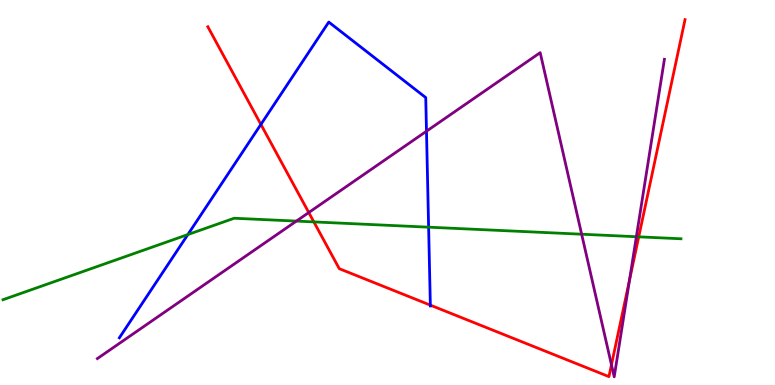[{'lines': ['blue', 'red'], 'intersections': [{'x': 3.37, 'y': 6.77}, {'x': 5.55, 'y': 2.07}]}, {'lines': ['green', 'red'], 'intersections': [{'x': 4.05, 'y': 4.24}, {'x': 8.24, 'y': 3.85}]}, {'lines': ['purple', 'red'], 'intersections': [{'x': 3.98, 'y': 4.48}, {'x': 7.89, 'y': 0.525}, {'x': 8.12, 'y': 2.72}]}, {'lines': ['blue', 'green'], 'intersections': [{'x': 2.42, 'y': 3.91}, {'x': 5.53, 'y': 4.1}]}, {'lines': ['blue', 'purple'], 'intersections': [{'x': 5.5, 'y': 6.59}]}, {'lines': ['green', 'purple'], 'intersections': [{'x': 3.82, 'y': 4.26}, {'x': 7.51, 'y': 3.92}, {'x': 8.21, 'y': 3.85}]}]